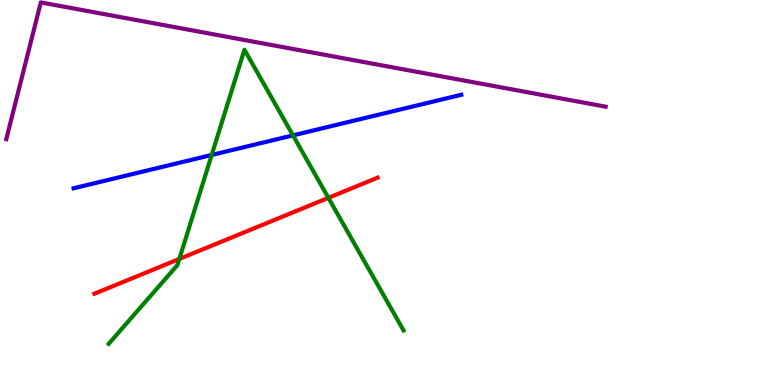[{'lines': ['blue', 'red'], 'intersections': []}, {'lines': ['green', 'red'], 'intersections': [{'x': 2.31, 'y': 3.27}, {'x': 4.24, 'y': 4.86}]}, {'lines': ['purple', 'red'], 'intersections': []}, {'lines': ['blue', 'green'], 'intersections': [{'x': 2.73, 'y': 5.97}, {'x': 3.78, 'y': 6.48}]}, {'lines': ['blue', 'purple'], 'intersections': []}, {'lines': ['green', 'purple'], 'intersections': []}]